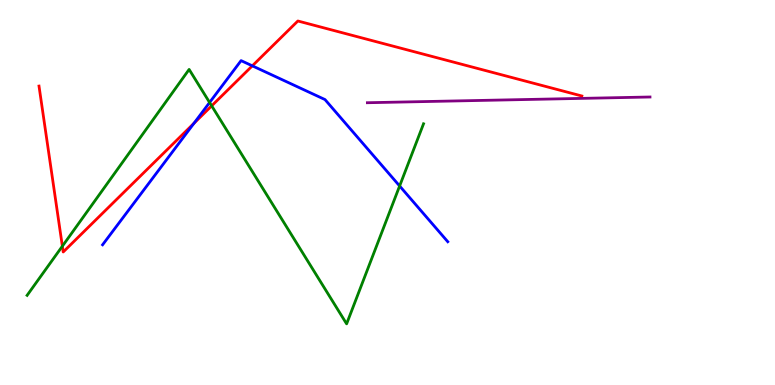[{'lines': ['blue', 'red'], 'intersections': [{'x': 2.5, 'y': 6.8}, {'x': 3.26, 'y': 8.29}]}, {'lines': ['green', 'red'], 'intersections': [{'x': 0.805, 'y': 3.61}, {'x': 2.73, 'y': 7.25}]}, {'lines': ['purple', 'red'], 'intersections': []}, {'lines': ['blue', 'green'], 'intersections': [{'x': 2.7, 'y': 7.34}, {'x': 5.16, 'y': 5.17}]}, {'lines': ['blue', 'purple'], 'intersections': []}, {'lines': ['green', 'purple'], 'intersections': []}]